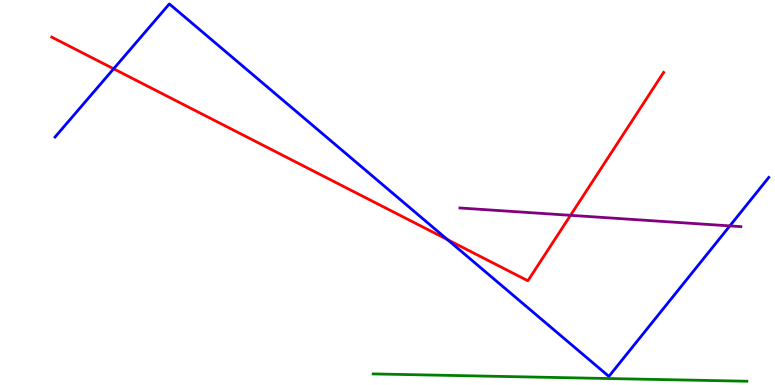[{'lines': ['blue', 'red'], 'intersections': [{'x': 1.47, 'y': 8.21}, {'x': 5.77, 'y': 3.78}]}, {'lines': ['green', 'red'], 'intersections': []}, {'lines': ['purple', 'red'], 'intersections': [{'x': 7.36, 'y': 4.41}]}, {'lines': ['blue', 'green'], 'intersections': []}, {'lines': ['blue', 'purple'], 'intersections': [{'x': 9.42, 'y': 4.13}]}, {'lines': ['green', 'purple'], 'intersections': []}]